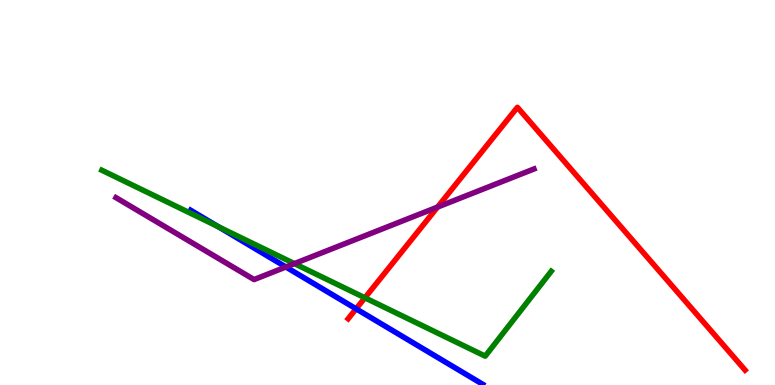[{'lines': ['blue', 'red'], 'intersections': [{'x': 4.59, 'y': 1.98}]}, {'lines': ['green', 'red'], 'intersections': [{'x': 4.71, 'y': 2.26}]}, {'lines': ['purple', 'red'], 'intersections': [{'x': 5.65, 'y': 4.62}]}, {'lines': ['blue', 'green'], 'intersections': [{'x': 2.82, 'y': 4.11}]}, {'lines': ['blue', 'purple'], 'intersections': [{'x': 3.69, 'y': 3.07}]}, {'lines': ['green', 'purple'], 'intersections': [{'x': 3.8, 'y': 3.15}]}]